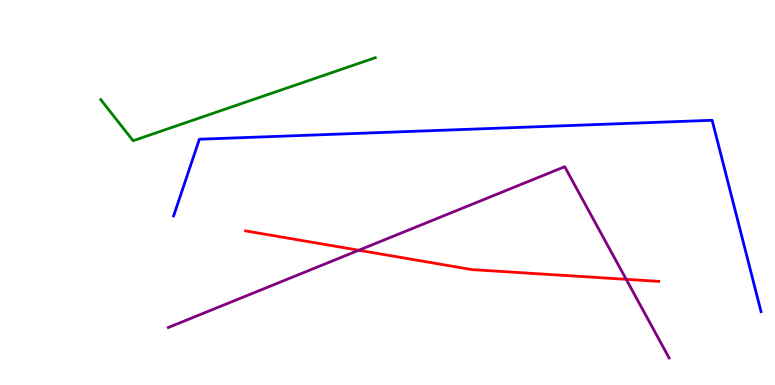[{'lines': ['blue', 'red'], 'intersections': []}, {'lines': ['green', 'red'], 'intersections': []}, {'lines': ['purple', 'red'], 'intersections': [{'x': 4.63, 'y': 3.5}, {'x': 8.08, 'y': 2.74}]}, {'lines': ['blue', 'green'], 'intersections': []}, {'lines': ['blue', 'purple'], 'intersections': []}, {'lines': ['green', 'purple'], 'intersections': []}]